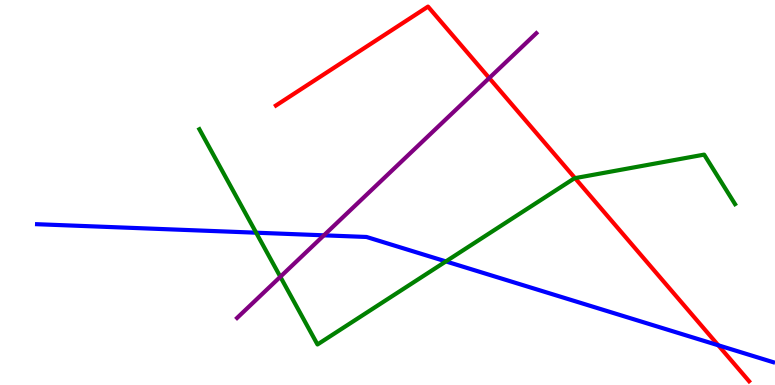[{'lines': ['blue', 'red'], 'intersections': [{'x': 9.27, 'y': 1.03}]}, {'lines': ['green', 'red'], 'intersections': [{'x': 7.42, 'y': 5.37}]}, {'lines': ['purple', 'red'], 'intersections': [{'x': 6.31, 'y': 7.97}]}, {'lines': ['blue', 'green'], 'intersections': [{'x': 3.31, 'y': 3.96}, {'x': 5.75, 'y': 3.21}]}, {'lines': ['blue', 'purple'], 'intersections': [{'x': 4.18, 'y': 3.89}]}, {'lines': ['green', 'purple'], 'intersections': [{'x': 3.62, 'y': 2.81}]}]